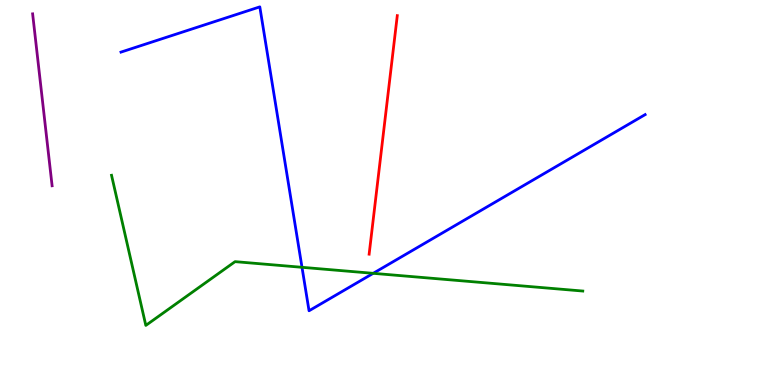[{'lines': ['blue', 'red'], 'intersections': []}, {'lines': ['green', 'red'], 'intersections': []}, {'lines': ['purple', 'red'], 'intersections': []}, {'lines': ['blue', 'green'], 'intersections': [{'x': 3.9, 'y': 3.06}, {'x': 4.82, 'y': 2.9}]}, {'lines': ['blue', 'purple'], 'intersections': []}, {'lines': ['green', 'purple'], 'intersections': []}]